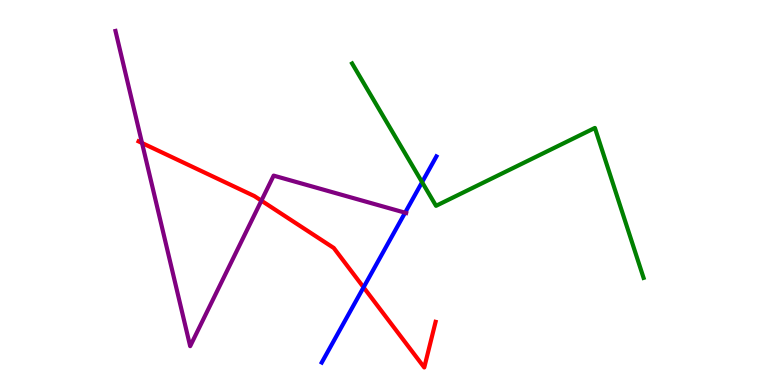[{'lines': ['blue', 'red'], 'intersections': [{'x': 4.69, 'y': 2.54}]}, {'lines': ['green', 'red'], 'intersections': []}, {'lines': ['purple', 'red'], 'intersections': [{'x': 1.83, 'y': 6.29}, {'x': 3.37, 'y': 4.79}]}, {'lines': ['blue', 'green'], 'intersections': [{'x': 5.45, 'y': 5.27}]}, {'lines': ['blue', 'purple'], 'intersections': [{'x': 5.23, 'y': 4.48}]}, {'lines': ['green', 'purple'], 'intersections': []}]